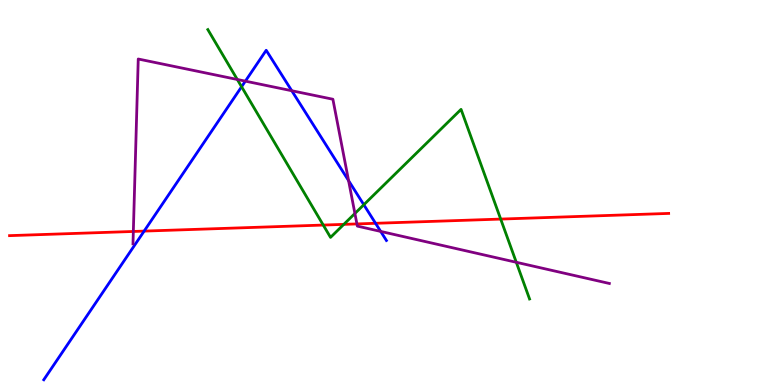[{'lines': ['blue', 'red'], 'intersections': [{'x': 1.86, 'y': 4.0}, {'x': 4.85, 'y': 4.2}]}, {'lines': ['green', 'red'], 'intersections': [{'x': 4.17, 'y': 4.15}, {'x': 4.44, 'y': 4.17}, {'x': 6.46, 'y': 4.31}]}, {'lines': ['purple', 'red'], 'intersections': [{'x': 1.72, 'y': 3.99}, {'x': 4.61, 'y': 4.18}]}, {'lines': ['blue', 'green'], 'intersections': [{'x': 3.12, 'y': 7.75}, {'x': 4.69, 'y': 4.68}]}, {'lines': ['blue', 'purple'], 'intersections': [{'x': 3.17, 'y': 7.89}, {'x': 3.76, 'y': 7.64}, {'x': 4.5, 'y': 5.31}, {'x': 4.91, 'y': 3.99}]}, {'lines': ['green', 'purple'], 'intersections': [{'x': 3.06, 'y': 7.94}, {'x': 4.58, 'y': 4.46}, {'x': 6.66, 'y': 3.19}]}]